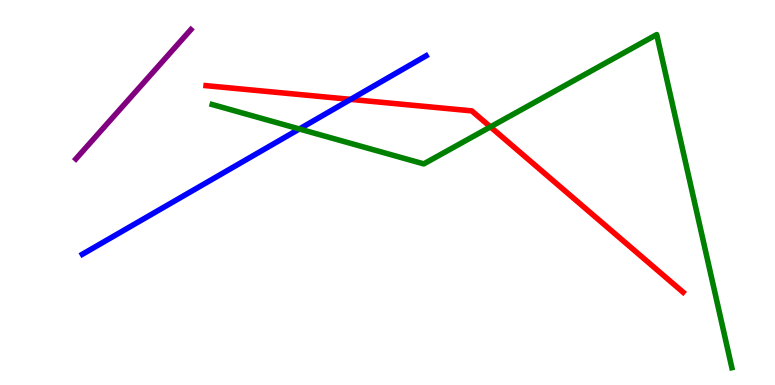[{'lines': ['blue', 'red'], 'intersections': [{'x': 4.52, 'y': 7.42}]}, {'lines': ['green', 'red'], 'intersections': [{'x': 6.33, 'y': 6.7}]}, {'lines': ['purple', 'red'], 'intersections': []}, {'lines': ['blue', 'green'], 'intersections': [{'x': 3.86, 'y': 6.65}]}, {'lines': ['blue', 'purple'], 'intersections': []}, {'lines': ['green', 'purple'], 'intersections': []}]